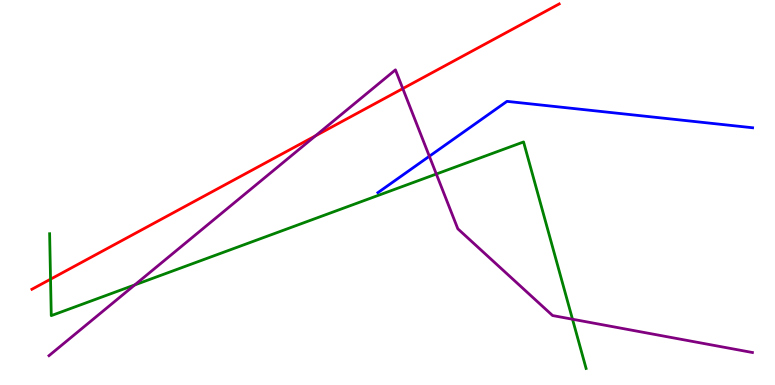[{'lines': ['blue', 'red'], 'intersections': []}, {'lines': ['green', 'red'], 'intersections': [{'x': 0.652, 'y': 2.75}]}, {'lines': ['purple', 'red'], 'intersections': [{'x': 4.07, 'y': 6.47}, {'x': 5.2, 'y': 7.7}]}, {'lines': ['blue', 'green'], 'intersections': []}, {'lines': ['blue', 'purple'], 'intersections': [{'x': 5.54, 'y': 5.94}]}, {'lines': ['green', 'purple'], 'intersections': [{'x': 1.74, 'y': 2.6}, {'x': 5.63, 'y': 5.48}, {'x': 7.39, 'y': 1.71}]}]